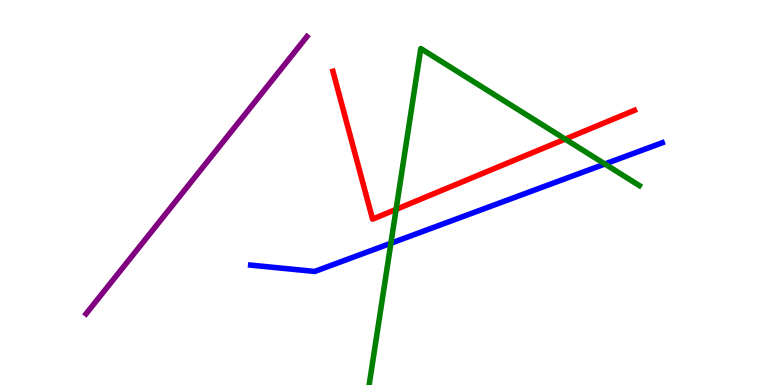[{'lines': ['blue', 'red'], 'intersections': []}, {'lines': ['green', 'red'], 'intersections': [{'x': 5.11, 'y': 4.56}, {'x': 7.29, 'y': 6.39}]}, {'lines': ['purple', 'red'], 'intersections': []}, {'lines': ['blue', 'green'], 'intersections': [{'x': 5.04, 'y': 3.68}, {'x': 7.81, 'y': 5.74}]}, {'lines': ['blue', 'purple'], 'intersections': []}, {'lines': ['green', 'purple'], 'intersections': []}]